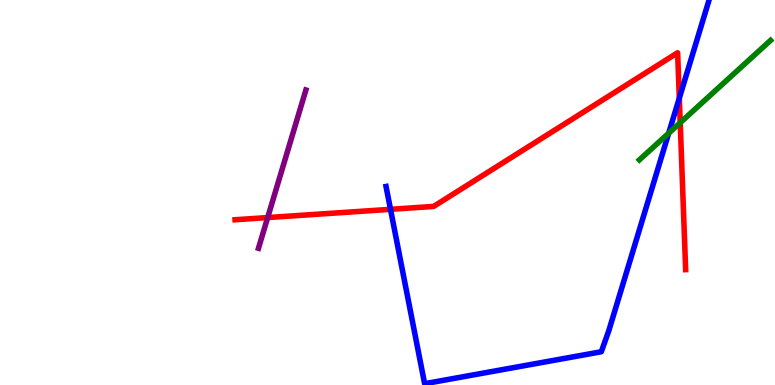[{'lines': ['blue', 'red'], 'intersections': [{'x': 5.04, 'y': 4.56}, {'x': 8.77, 'y': 7.45}]}, {'lines': ['green', 'red'], 'intersections': [{'x': 8.78, 'y': 6.81}]}, {'lines': ['purple', 'red'], 'intersections': [{'x': 3.45, 'y': 4.35}]}, {'lines': ['blue', 'green'], 'intersections': [{'x': 8.63, 'y': 6.54}]}, {'lines': ['blue', 'purple'], 'intersections': []}, {'lines': ['green', 'purple'], 'intersections': []}]